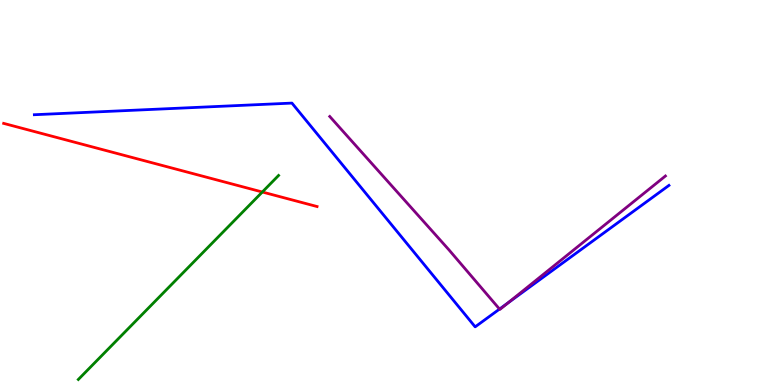[{'lines': ['blue', 'red'], 'intersections': []}, {'lines': ['green', 'red'], 'intersections': [{'x': 3.38, 'y': 5.01}]}, {'lines': ['purple', 'red'], 'intersections': []}, {'lines': ['blue', 'green'], 'intersections': []}, {'lines': ['blue', 'purple'], 'intersections': [{'x': 6.45, 'y': 1.97}, {'x': 6.56, 'y': 2.13}]}, {'lines': ['green', 'purple'], 'intersections': []}]